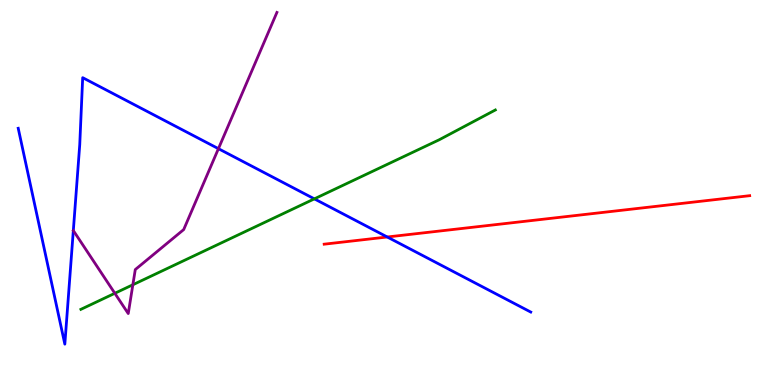[{'lines': ['blue', 'red'], 'intersections': [{'x': 5.0, 'y': 3.84}]}, {'lines': ['green', 'red'], 'intersections': []}, {'lines': ['purple', 'red'], 'intersections': []}, {'lines': ['blue', 'green'], 'intersections': [{'x': 4.06, 'y': 4.83}]}, {'lines': ['blue', 'purple'], 'intersections': [{'x': 2.82, 'y': 6.14}]}, {'lines': ['green', 'purple'], 'intersections': [{'x': 1.48, 'y': 2.38}, {'x': 1.71, 'y': 2.6}]}]